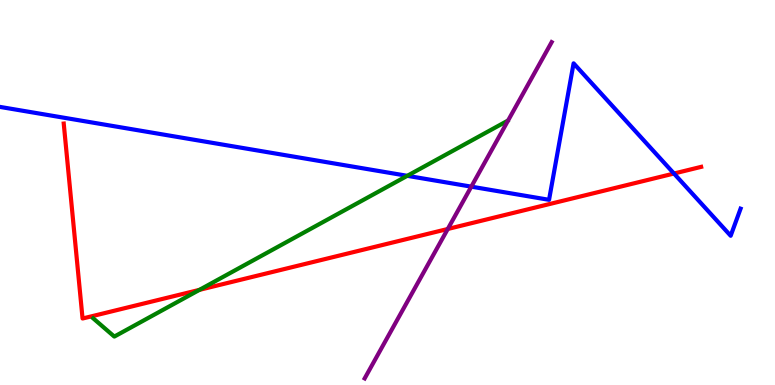[{'lines': ['blue', 'red'], 'intersections': [{'x': 8.7, 'y': 5.49}]}, {'lines': ['green', 'red'], 'intersections': [{'x': 2.57, 'y': 2.47}]}, {'lines': ['purple', 'red'], 'intersections': [{'x': 5.78, 'y': 4.05}]}, {'lines': ['blue', 'green'], 'intersections': [{'x': 5.26, 'y': 5.43}]}, {'lines': ['blue', 'purple'], 'intersections': [{'x': 6.08, 'y': 5.15}]}, {'lines': ['green', 'purple'], 'intersections': []}]